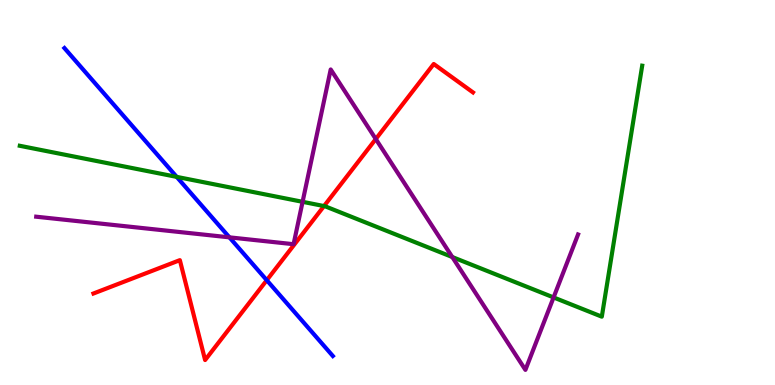[{'lines': ['blue', 'red'], 'intersections': [{'x': 3.44, 'y': 2.72}]}, {'lines': ['green', 'red'], 'intersections': [{'x': 4.18, 'y': 4.65}]}, {'lines': ['purple', 'red'], 'intersections': [{'x': 4.85, 'y': 6.39}]}, {'lines': ['blue', 'green'], 'intersections': [{'x': 2.28, 'y': 5.41}]}, {'lines': ['blue', 'purple'], 'intersections': [{'x': 2.96, 'y': 3.84}]}, {'lines': ['green', 'purple'], 'intersections': [{'x': 3.9, 'y': 4.76}, {'x': 5.84, 'y': 3.32}, {'x': 7.14, 'y': 2.27}]}]